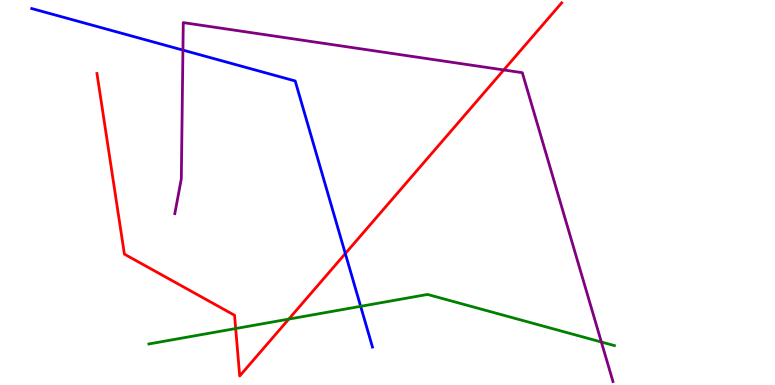[{'lines': ['blue', 'red'], 'intersections': [{'x': 4.46, 'y': 3.41}]}, {'lines': ['green', 'red'], 'intersections': [{'x': 3.04, 'y': 1.47}, {'x': 3.73, 'y': 1.71}]}, {'lines': ['purple', 'red'], 'intersections': [{'x': 6.5, 'y': 8.18}]}, {'lines': ['blue', 'green'], 'intersections': [{'x': 4.65, 'y': 2.04}]}, {'lines': ['blue', 'purple'], 'intersections': [{'x': 2.36, 'y': 8.7}]}, {'lines': ['green', 'purple'], 'intersections': [{'x': 7.76, 'y': 1.12}]}]